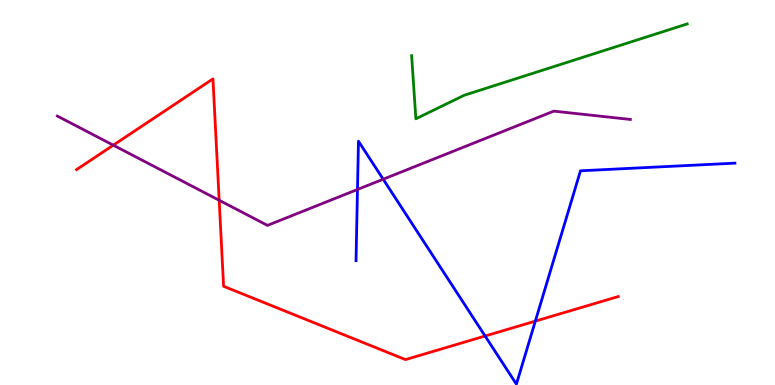[{'lines': ['blue', 'red'], 'intersections': [{'x': 6.26, 'y': 1.27}, {'x': 6.91, 'y': 1.66}]}, {'lines': ['green', 'red'], 'intersections': []}, {'lines': ['purple', 'red'], 'intersections': [{'x': 1.46, 'y': 6.23}, {'x': 2.83, 'y': 4.8}]}, {'lines': ['blue', 'green'], 'intersections': []}, {'lines': ['blue', 'purple'], 'intersections': [{'x': 4.61, 'y': 5.08}, {'x': 4.94, 'y': 5.34}]}, {'lines': ['green', 'purple'], 'intersections': []}]